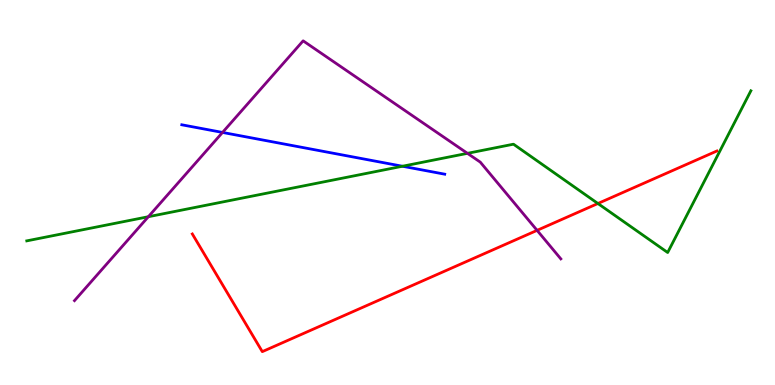[{'lines': ['blue', 'red'], 'intersections': []}, {'lines': ['green', 'red'], 'intersections': [{'x': 7.71, 'y': 4.71}]}, {'lines': ['purple', 'red'], 'intersections': [{'x': 6.93, 'y': 4.02}]}, {'lines': ['blue', 'green'], 'intersections': [{'x': 5.19, 'y': 5.68}]}, {'lines': ['blue', 'purple'], 'intersections': [{'x': 2.87, 'y': 6.56}]}, {'lines': ['green', 'purple'], 'intersections': [{'x': 1.91, 'y': 4.37}, {'x': 6.03, 'y': 6.02}]}]